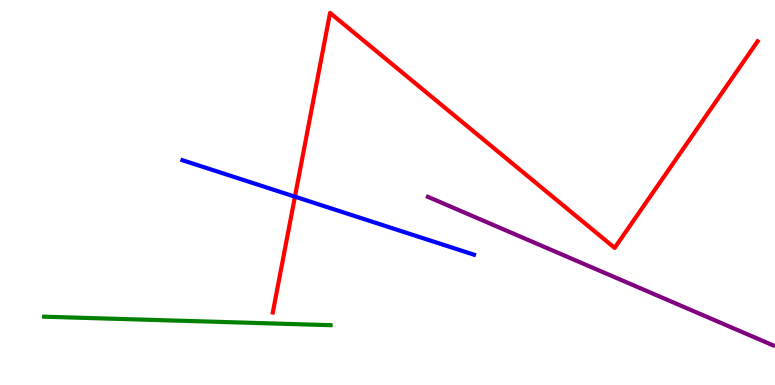[{'lines': ['blue', 'red'], 'intersections': [{'x': 3.81, 'y': 4.89}]}, {'lines': ['green', 'red'], 'intersections': []}, {'lines': ['purple', 'red'], 'intersections': []}, {'lines': ['blue', 'green'], 'intersections': []}, {'lines': ['blue', 'purple'], 'intersections': []}, {'lines': ['green', 'purple'], 'intersections': []}]